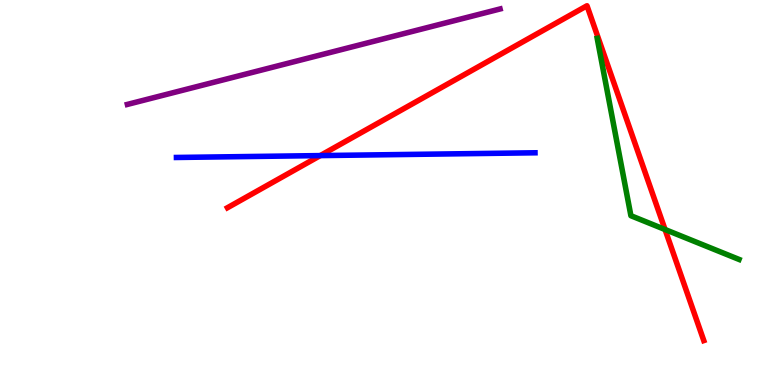[{'lines': ['blue', 'red'], 'intersections': [{'x': 4.13, 'y': 5.96}]}, {'lines': ['green', 'red'], 'intersections': [{'x': 8.58, 'y': 4.04}]}, {'lines': ['purple', 'red'], 'intersections': []}, {'lines': ['blue', 'green'], 'intersections': []}, {'lines': ['blue', 'purple'], 'intersections': []}, {'lines': ['green', 'purple'], 'intersections': []}]